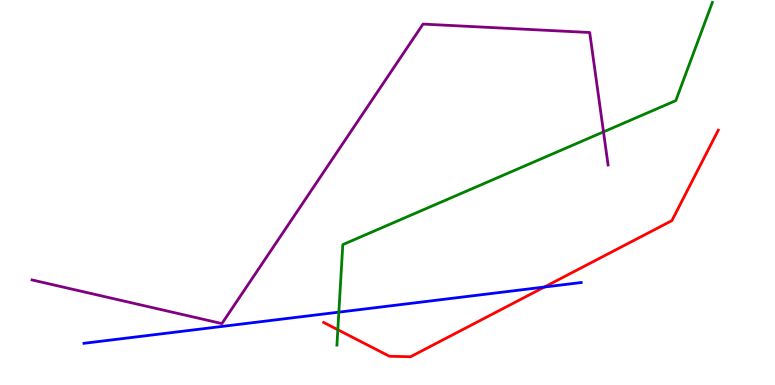[{'lines': ['blue', 'red'], 'intersections': [{'x': 7.02, 'y': 2.54}]}, {'lines': ['green', 'red'], 'intersections': [{'x': 4.36, 'y': 1.44}]}, {'lines': ['purple', 'red'], 'intersections': []}, {'lines': ['blue', 'green'], 'intersections': [{'x': 4.37, 'y': 1.89}]}, {'lines': ['blue', 'purple'], 'intersections': []}, {'lines': ['green', 'purple'], 'intersections': [{'x': 7.79, 'y': 6.57}]}]